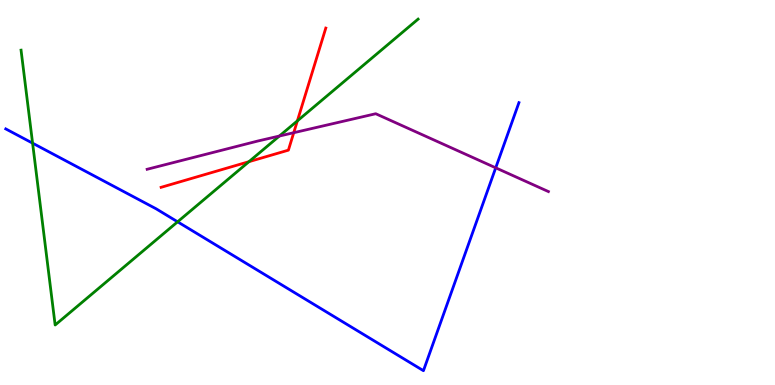[{'lines': ['blue', 'red'], 'intersections': []}, {'lines': ['green', 'red'], 'intersections': [{'x': 3.21, 'y': 5.8}, {'x': 3.84, 'y': 6.86}]}, {'lines': ['purple', 'red'], 'intersections': [{'x': 3.79, 'y': 6.55}]}, {'lines': ['blue', 'green'], 'intersections': [{'x': 0.421, 'y': 6.28}, {'x': 2.29, 'y': 4.24}]}, {'lines': ['blue', 'purple'], 'intersections': [{'x': 6.4, 'y': 5.64}]}, {'lines': ['green', 'purple'], 'intersections': [{'x': 3.6, 'y': 6.47}]}]